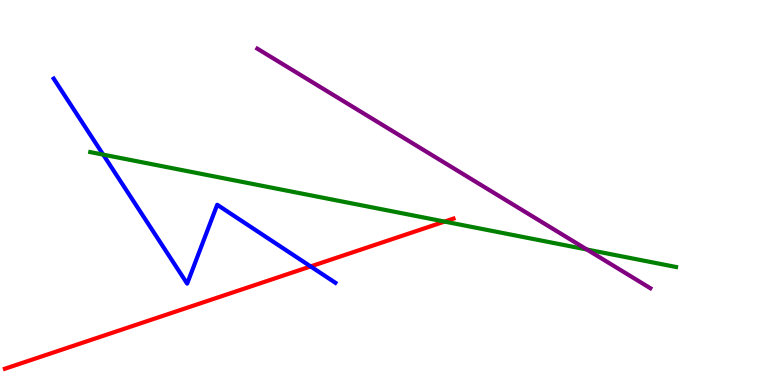[{'lines': ['blue', 'red'], 'intersections': [{'x': 4.01, 'y': 3.08}]}, {'lines': ['green', 'red'], 'intersections': [{'x': 5.74, 'y': 4.24}]}, {'lines': ['purple', 'red'], 'intersections': []}, {'lines': ['blue', 'green'], 'intersections': [{'x': 1.33, 'y': 5.98}]}, {'lines': ['blue', 'purple'], 'intersections': []}, {'lines': ['green', 'purple'], 'intersections': [{'x': 7.57, 'y': 3.52}]}]